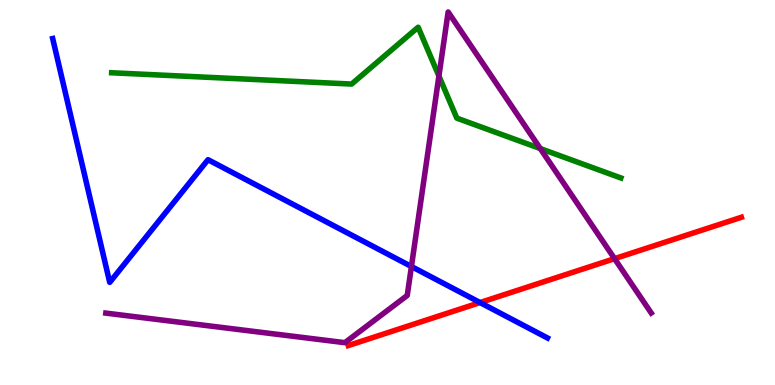[{'lines': ['blue', 'red'], 'intersections': [{'x': 6.19, 'y': 2.14}]}, {'lines': ['green', 'red'], 'intersections': []}, {'lines': ['purple', 'red'], 'intersections': [{'x': 7.93, 'y': 3.28}]}, {'lines': ['blue', 'green'], 'intersections': []}, {'lines': ['blue', 'purple'], 'intersections': [{'x': 5.31, 'y': 3.08}]}, {'lines': ['green', 'purple'], 'intersections': [{'x': 5.66, 'y': 8.02}, {'x': 6.97, 'y': 6.14}]}]